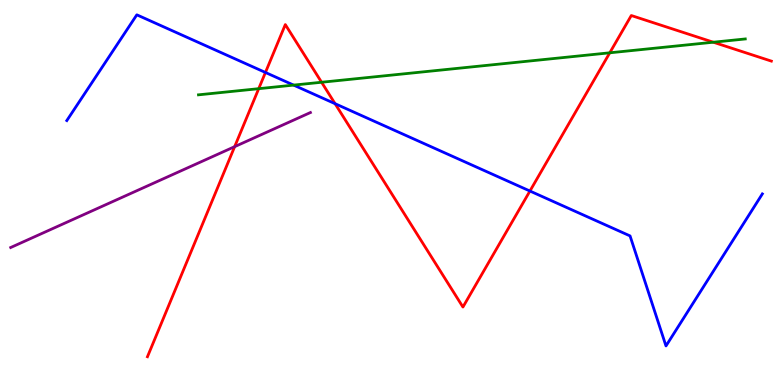[{'lines': ['blue', 'red'], 'intersections': [{'x': 3.43, 'y': 8.12}, {'x': 4.32, 'y': 7.31}, {'x': 6.84, 'y': 5.04}]}, {'lines': ['green', 'red'], 'intersections': [{'x': 3.34, 'y': 7.7}, {'x': 4.15, 'y': 7.86}, {'x': 7.87, 'y': 8.63}, {'x': 9.2, 'y': 8.9}]}, {'lines': ['purple', 'red'], 'intersections': [{'x': 3.03, 'y': 6.19}]}, {'lines': ['blue', 'green'], 'intersections': [{'x': 3.79, 'y': 7.79}]}, {'lines': ['blue', 'purple'], 'intersections': []}, {'lines': ['green', 'purple'], 'intersections': []}]